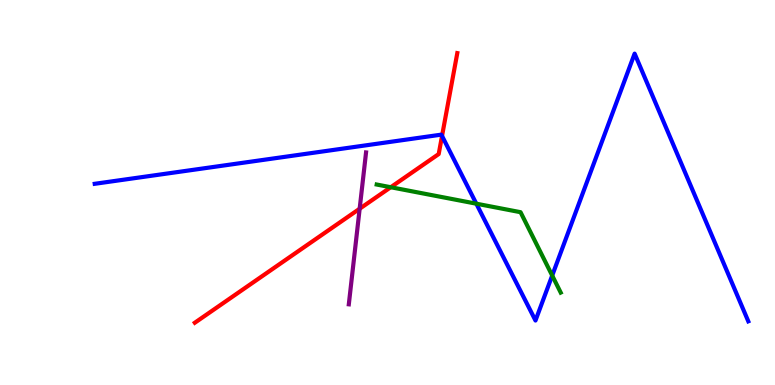[{'lines': ['blue', 'red'], 'intersections': [{'x': 5.7, 'y': 6.47}]}, {'lines': ['green', 'red'], 'intersections': [{'x': 5.04, 'y': 5.14}]}, {'lines': ['purple', 'red'], 'intersections': [{'x': 4.64, 'y': 4.58}]}, {'lines': ['blue', 'green'], 'intersections': [{'x': 6.15, 'y': 4.71}, {'x': 7.13, 'y': 2.84}]}, {'lines': ['blue', 'purple'], 'intersections': []}, {'lines': ['green', 'purple'], 'intersections': []}]